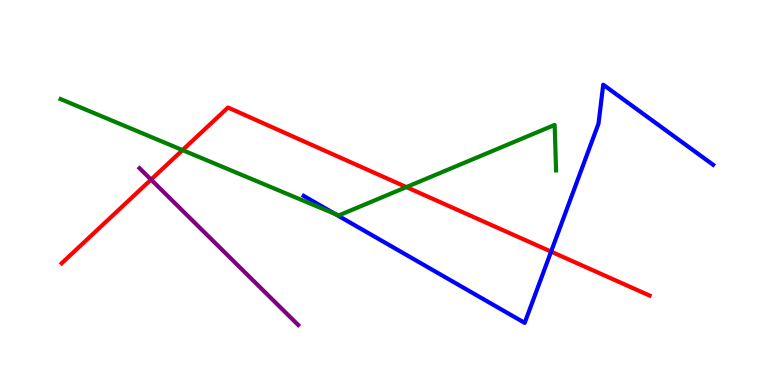[{'lines': ['blue', 'red'], 'intersections': [{'x': 7.11, 'y': 3.46}]}, {'lines': ['green', 'red'], 'intersections': [{'x': 2.36, 'y': 6.1}, {'x': 5.24, 'y': 5.14}]}, {'lines': ['purple', 'red'], 'intersections': [{'x': 1.95, 'y': 5.34}]}, {'lines': ['blue', 'green'], 'intersections': [{'x': 4.32, 'y': 4.44}]}, {'lines': ['blue', 'purple'], 'intersections': []}, {'lines': ['green', 'purple'], 'intersections': []}]